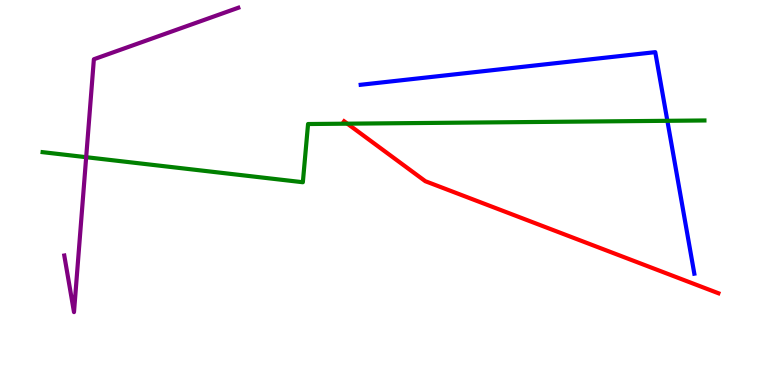[{'lines': ['blue', 'red'], 'intersections': []}, {'lines': ['green', 'red'], 'intersections': [{'x': 4.48, 'y': 6.79}]}, {'lines': ['purple', 'red'], 'intersections': []}, {'lines': ['blue', 'green'], 'intersections': [{'x': 8.61, 'y': 6.86}]}, {'lines': ['blue', 'purple'], 'intersections': []}, {'lines': ['green', 'purple'], 'intersections': [{'x': 1.11, 'y': 5.92}]}]